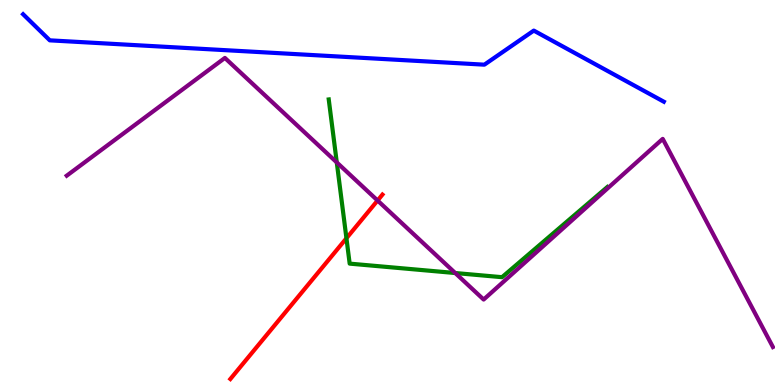[{'lines': ['blue', 'red'], 'intersections': []}, {'lines': ['green', 'red'], 'intersections': [{'x': 4.47, 'y': 3.81}]}, {'lines': ['purple', 'red'], 'intersections': [{'x': 4.87, 'y': 4.79}]}, {'lines': ['blue', 'green'], 'intersections': []}, {'lines': ['blue', 'purple'], 'intersections': []}, {'lines': ['green', 'purple'], 'intersections': [{'x': 4.35, 'y': 5.78}, {'x': 5.87, 'y': 2.91}]}]